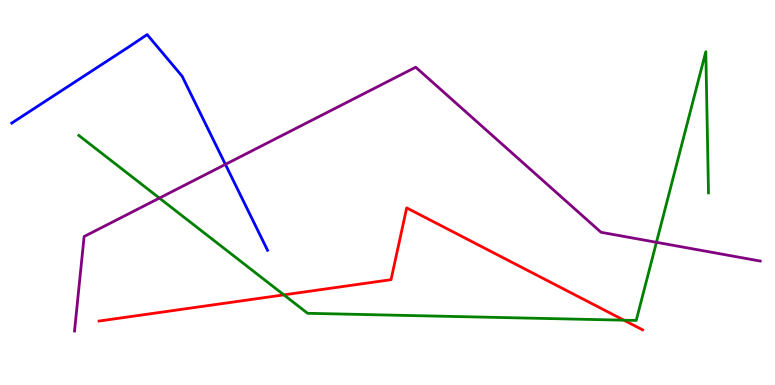[{'lines': ['blue', 'red'], 'intersections': []}, {'lines': ['green', 'red'], 'intersections': [{'x': 3.66, 'y': 2.34}, {'x': 8.05, 'y': 1.68}]}, {'lines': ['purple', 'red'], 'intersections': []}, {'lines': ['blue', 'green'], 'intersections': []}, {'lines': ['blue', 'purple'], 'intersections': [{'x': 2.91, 'y': 5.73}]}, {'lines': ['green', 'purple'], 'intersections': [{'x': 2.06, 'y': 4.85}, {'x': 8.47, 'y': 3.71}]}]